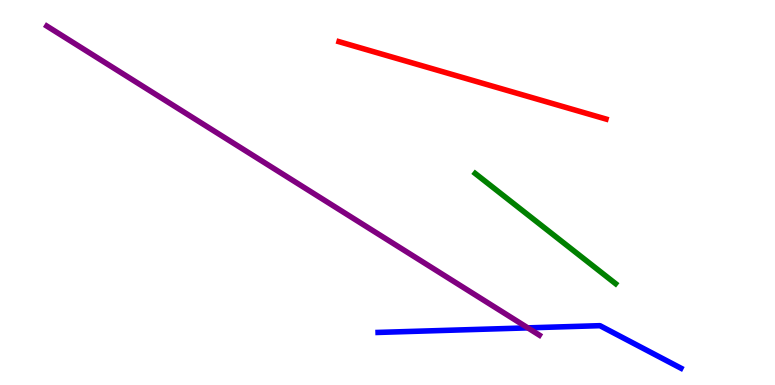[{'lines': ['blue', 'red'], 'intersections': []}, {'lines': ['green', 'red'], 'intersections': []}, {'lines': ['purple', 'red'], 'intersections': []}, {'lines': ['blue', 'green'], 'intersections': []}, {'lines': ['blue', 'purple'], 'intersections': [{'x': 6.81, 'y': 1.48}]}, {'lines': ['green', 'purple'], 'intersections': []}]